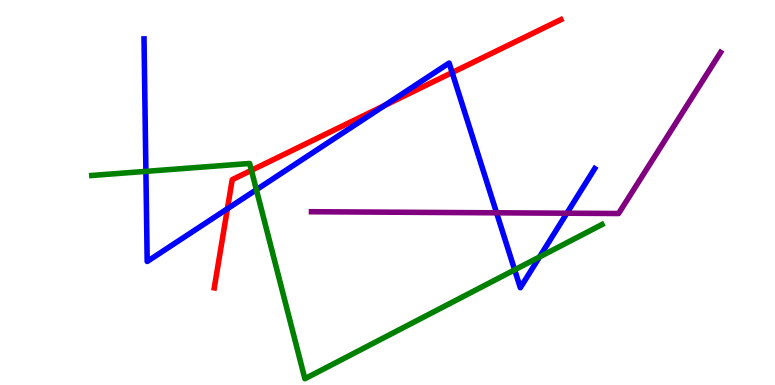[{'lines': ['blue', 'red'], 'intersections': [{'x': 2.93, 'y': 4.58}, {'x': 4.96, 'y': 7.26}, {'x': 5.83, 'y': 8.12}]}, {'lines': ['green', 'red'], 'intersections': [{'x': 3.24, 'y': 5.58}]}, {'lines': ['purple', 'red'], 'intersections': []}, {'lines': ['blue', 'green'], 'intersections': [{'x': 1.88, 'y': 5.55}, {'x': 3.31, 'y': 5.07}, {'x': 6.64, 'y': 2.99}, {'x': 6.96, 'y': 3.33}]}, {'lines': ['blue', 'purple'], 'intersections': [{'x': 6.41, 'y': 4.47}, {'x': 7.31, 'y': 4.46}]}, {'lines': ['green', 'purple'], 'intersections': []}]